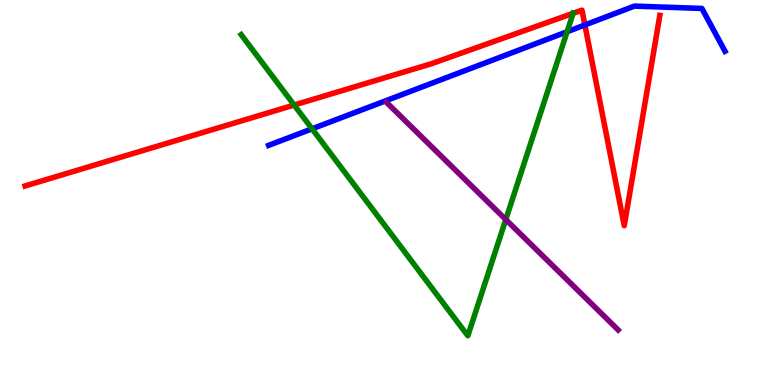[{'lines': ['blue', 'red'], 'intersections': [{'x': 7.55, 'y': 9.35}]}, {'lines': ['green', 'red'], 'intersections': [{'x': 3.8, 'y': 7.27}, {'x': 7.4, 'y': 9.65}]}, {'lines': ['purple', 'red'], 'intersections': []}, {'lines': ['blue', 'green'], 'intersections': [{'x': 4.03, 'y': 6.65}, {'x': 7.32, 'y': 9.18}]}, {'lines': ['blue', 'purple'], 'intersections': []}, {'lines': ['green', 'purple'], 'intersections': [{'x': 6.53, 'y': 4.3}]}]